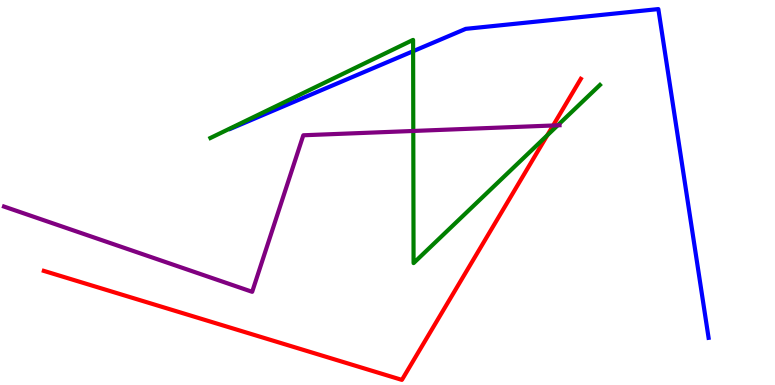[{'lines': ['blue', 'red'], 'intersections': []}, {'lines': ['green', 'red'], 'intersections': [{'x': 7.06, 'y': 6.49}]}, {'lines': ['purple', 'red'], 'intersections': [{'x': 7.14, 'y': 6.74}]}, {'lines': ['blue', 'green'], 'intersections': [{'x': 5.33, 'y': 8.67}]}, {'lines': ['blue', 'purple'], 'intersections': []}, {'lines': ['green', 'purple'], 'intersections': [{'x': 5.33, 'y': 6.6}, {'x': 7.2, 'y': 6.75}]}]